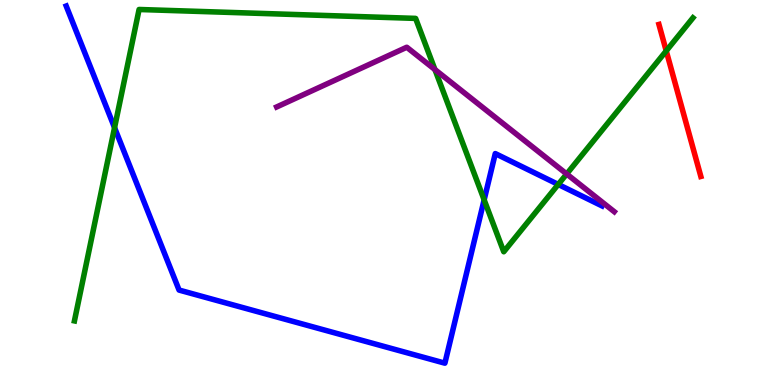[{'lines': ['blue', 'red'], 'intersections': []}, {'lines': ['green', 'red'], 'intersections': [{'x': 8.6, 'y': 8.68}]}, {'lines': ['purple', 'red'], 'intersections': []}, {'lines': ['blue', 'green'], 'intersections': [{'x': 1.48, 'y': 6.68}, {'x': 6.25, 'y': 4.81}, {'x': 7.2, 'y': 5.21}]}, {'lines': ['blue', 'purple'], 'intersections': []}, {'lines': ['green', 'purple'], 'intersections': [{'x': 5.61, 'y': 8.19}, {'x': 7.31, 'y': 5.48}]}]